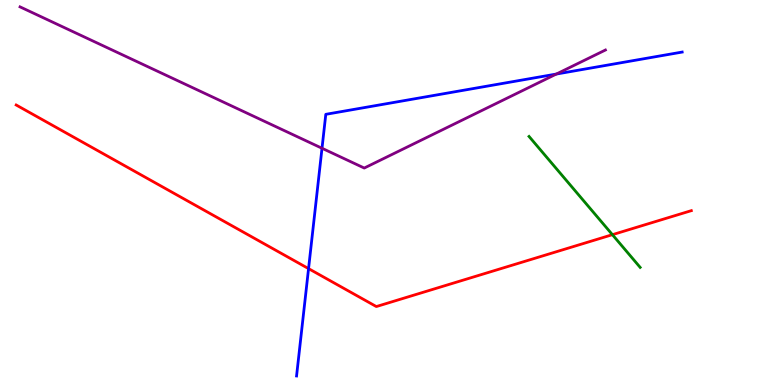[{'lines': ['blue', 'red'], 'intersections': [{'x': 3.98, 'y': 3.02}]}, {'lines': ['green', 'red'], 'intersections': [{'x': 7.9, 'y': 3.9}]}, {'lines': ['purple', 'red'], 'intersections': []}, {'lines': ['blue', 'green'], 'intersections': []}, {'lines': ['blue', 'purple'], 'intersections': [{'x': 4.15, 'y': 6.15}, {'x': 7.18, 'y': 8.08}]}, {'lines': ['green', 'purple'], 'intersections': []}]